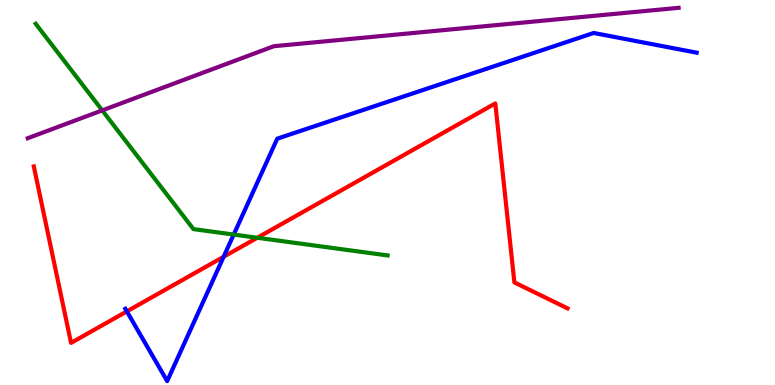[{'lines': ['blue', 'red'], 'intersections': [{'x': 1.64, 'y': 1.91}, {'x': 2.89, 'y': 3.33}]}, {'lines': ['green', 'red'], 'intersections': [{'x': 3.32, 'y': 3.82}]}, {'lines': ['purple', 'red'], 'intersections': []}, {'lines': ['blue', 'green'], 'intersections': [{'x': 3.02, 'y': 3.91}]}, {'lines': ['blue', 'purple'], 'intersections': []}, {'lines': ['green', 'purple'], 'intersections': [{'x': 1.32, 'y': 7.13}]}]